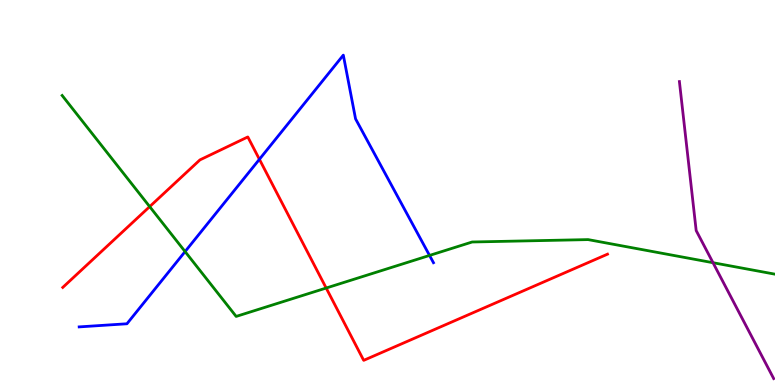[{'lines': ['blue', 'red'], 'intersections': [{'x': 3.35, 'y': 5.86}]}, {'lines': ['green', 'red'], 'intersections': [{'x': 1.93, 'y': 4.63}, {'x': 4.21, 'y': 2.52}]}, {'lines': ['purple', 'red'], 'intersections': []}, {'lines': ['blue', 'green'], 'intersections': [{'x': 2.39, 'y': 3.47}, {'x': 5.54, 'y': 3.37}]}, {'lines': ['blue', 'purple'], 'intersections': []}, {'lines': ['green', 'purple'], 'intersections': [{'x': 9.2, 'y': 3.18}]}]